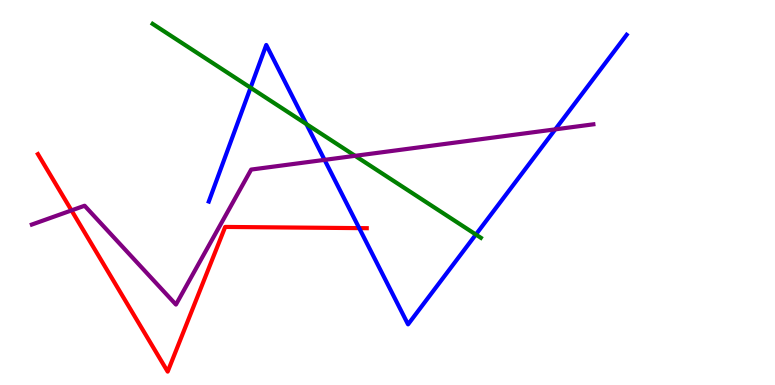[{'lines': ['blue', 'red'], 'intersections': [{'x': 4.63, 'y': 4.07}]}, {'lines': ['green', 'red'], 'intersections': []}, {'lines': ['purple', 'red'], 'intersections': [{'x': 0.923, 'y': 4.53}]}, {'lines': ['blue', 'green'], 'intersections': [{'x': 3.23, 'y': 7.72}, {'x': 3.95, 'y': 6.78}, {'x': 6.14, 'y': 3.91}]}, {'lines': ['blue', 'purple'], 'intersections': [{'x': 4.19, 'y': 5.85}, {'x': 7.16, 'y': 6.64}]}, {'lines': ['green', 'purple'], 'intersections': [{'x': 4.58, 'y': 5.95}]}]